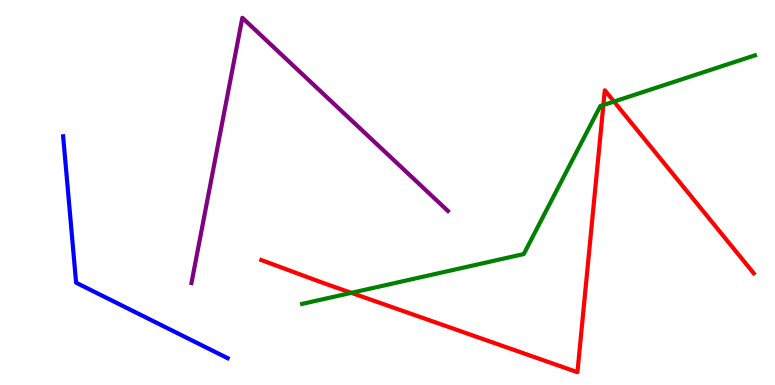[{'lines': ['blue', 'red'], 'intersections': []}, {'lines': ['green', 'red'], 'intersections': [{'x': 4.53, 'y': 2.39}, {'x': 7.79, 'y': 7.27}, {'x': 7.92, 'y': 7.36}]}, {'lines': ['purple', 'red'], 'intersections': []}, {'lines': ['blue', 'green'], 'intersections': []}, {'lines': ['blue', 'purple'], 'intersections': []}, {'lines': ['green', 'purple'], 'intersections': []}]